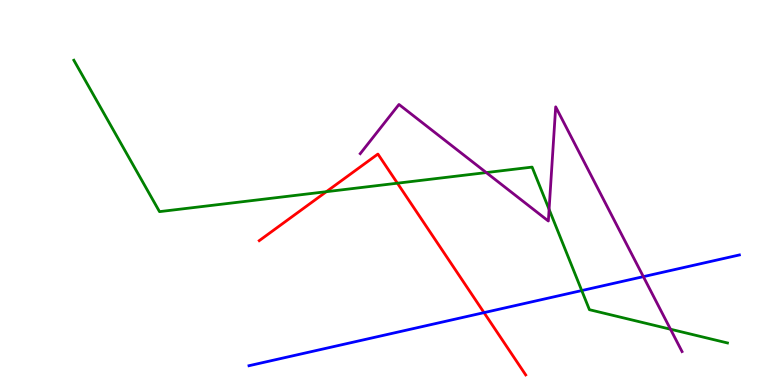[{'lines': ['blue', 'red'], 'intersections': [{'x': 6.25, 'y': 1.88}]}, {'lines': ['green', 'red'], 'intersections': [{'x': 4.21, 'y': 5.02}, {'x': 5.13, 'y': 5.24}]}, {'lines': ['purple', 'red'], 'intersections': []}, {'lines': ['blue', 'green'], 'intersections': [{'x': 7.51, 'y': 2.45}]}, {'lines': ['blue', 'purple'], 'intersections': [{'x': 8.3, 'y': 2.81}]}, {'lines': ['green', 'purple'], 'intersections': [{'x': 6.27, 'y': 5.52}, {'x': 7.09, 'y': 4.56}, {'x': 8.65, 'y': 1.45}]}]